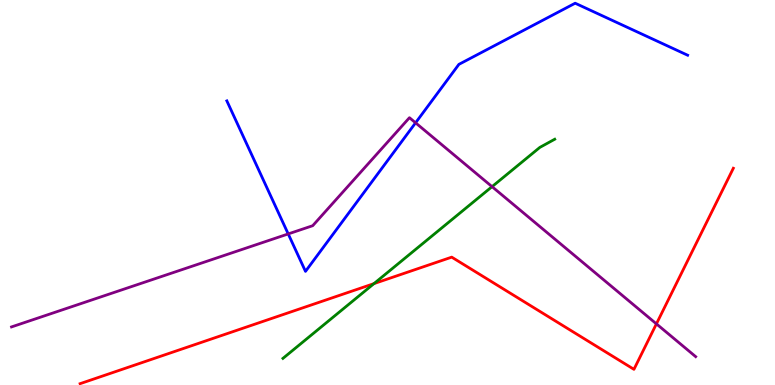[{'lines': ['blue', 'red'], 'intersections': []}, {'lines': ['green', 'red'], 'intersections': [{'x': 4.83, 'y': 2.63}]}, {'lines': ['purple', 'red'], 'intersections': [{'x': 8.47, 'y': 1.59}]}, {'lines': ['blue', 'green'], 'intersections': []}, {'lines': ['blue', 'purple'], 'intersections': [{'x': 3.72, 'y': 3.92}, {'x': 5.36, 'y': 6.81}]}, {'lines': ['green', 'purple'], 'intersections': [{'x': 6.35, 'y': 5.15}]}]